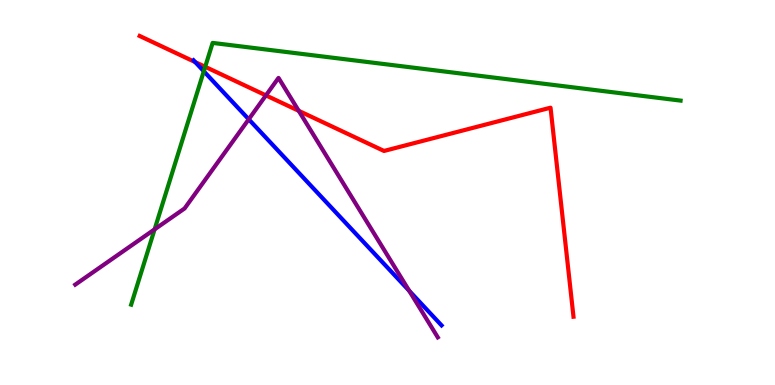[{'lines': ['blue', 'red'], 'intersections': [{'x': 2.52, 'y': 8.39}]}, {'lines': ['green', 'red'], 'intersections': [{'x': 2.65, 'y': 8.26}]}, {'lines': ['purple', 'red'], 'intersections': [{'x': 3.43, 'y': 7.52}, {'x': 3.85, 'y': 7.12}]}, {'lines': ['blue', 'green'], 'intersections': [{'x': 2.63, 'y': 8.15}]}, {'lines': ['blue', 'purple'], 'intersections': [{'x': 3.21, 'y': 6.9}, {'x': 5.28, 'y': 2.45}]}, {'lines': ['green', 'purple'], 'intersections': [{'x': 1.99, 'y': 4.04}]}]